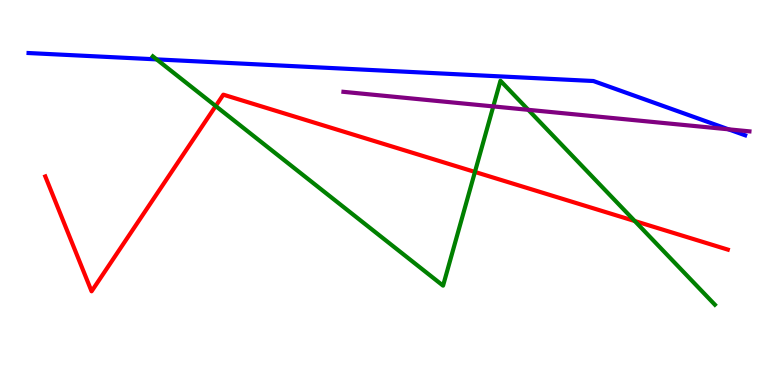[{'lines': ['blue', 'red'], 'intersections': []}, {'lines': ['green', 'red'], 'intersections': [{'x': 2.78, 'y': 7.25}, {'x': 6.13, 'y': 5.53}, {'x': 8.19, 'y': 4.26}]}, {'lines': ['purple', 'red'], 'intersections': []}, {'lines': ['blue', 'green'], 'intersections': [{'x': 2.02, 'y': 8.46}]}, {'lines': ['blue', 'purple'], 'intersections': [{'x': 9.4, 'y': 6.64}]}, {'lines': ['green', 'purple'], 'intersections': [{'x': 6.37, 'y': 7.24}, {'x': 6.82, 'y': 7.15}]}]